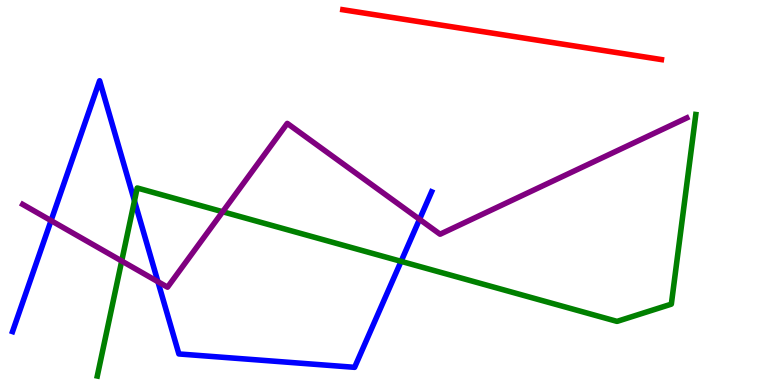[{'lines': ['blue', 'red'], 'intersections': []}, {'lines': ['green', 'red'], 'intersections': []}, {'lines': ['purple', 'red'], 'intersections': []}, {'lines': ['blue', 'green'], 'intersections': [{'x': 1.74, 'y': 4.78}, {'x': 5.18, 'y': 3.21}]}, {'lines': ['blue', 'purple'], 'intersections': [{'x': 0.659, 'y': 4.27}, {'x': 2.04, 'y': 2.68}, {'x': 5.41, 'y': 4.3}]}, {'lines': ['green', 'purple'], 'intersections': [{'x': 1.57, 'y': 3.22}, {'x': 2.87, 'y': 4.5}]}]